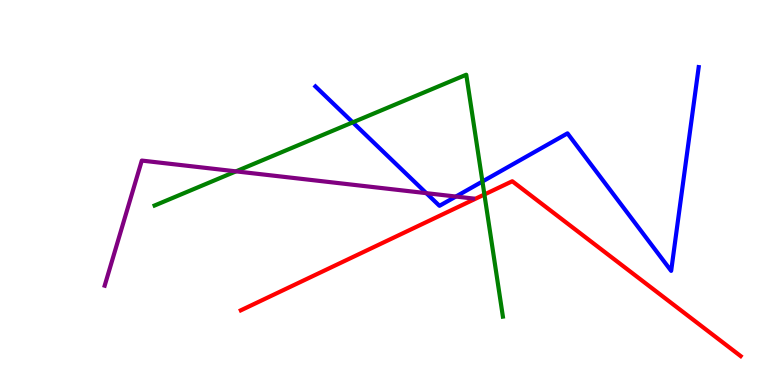[{'lines': ['blue', 'red'], 'intersections': []}, {'lines': ['green', 'red'], 'intersections': [{'x': 6.25, 'y': 4.95}]}, {'lines': ['purple', 'red'], 'intersections': []}, {'lines': ['blue', 'green'], 'intersections': [{'x': 4.55, 'y': 6.82}, {'x': 6.22, 'y': 5.29}]}, {'lines': ['blue', 'purple'], 'intersections': [{'x': 5.5, 'y': 4.98}, {'x': 5.88, 'y': 4.9}]}, {'lines': ['green', 'purple'], 'intersections': [{'x': 3.04, 'y': 5.55}]}]